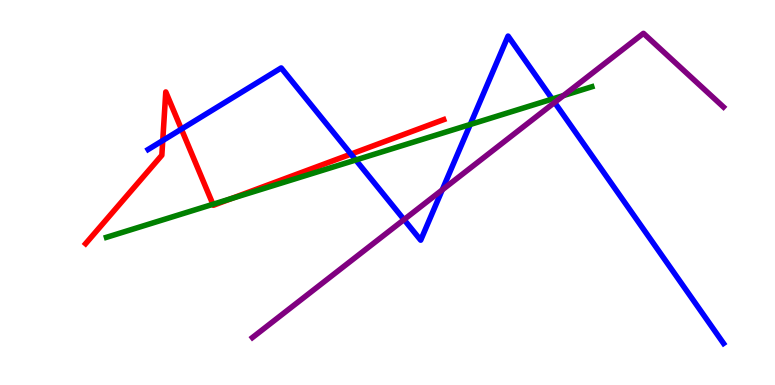[{'lines': ['blue', 'red'], 'intersections': [{'x': 2.1, 'y': 6.35}, {'x': 2.34, 'y': 6.65}, {'x': 4.53, 'y': 6.0}]}, {'lines': ['green', 'red'], 'intersections': [{'x': 2.75, 'y': 4.69}, {'x': 2.98, 'y': 4.84}]}, {'lines': ['purple', 'red'], 'intersections': []}, {'lines': ['blue', 'green'], 'intersections': [{'x': 4.59, 'y': 5.84}, {'x': 6.07, 'y': 6.77}, {'x': 7.13, 'y': 7.43}]}, {'lines': ['blue', 'purple'], 'intersections': [{'x': 5.21, 'y': 4.3}, {'x': 5.71, 'y': 5.07}, {'x': 7.16, 'y': 7.34}]}, {'lines': ['green', 'purple'], 'intersections': [{'x': 7.27, 'y': 7.52}]}]